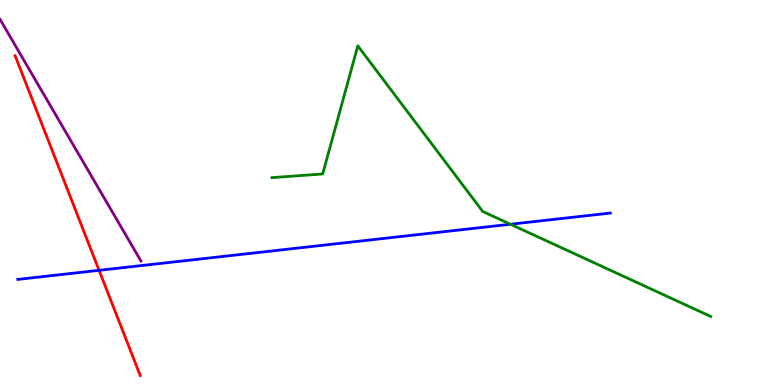[{'lines': ['blue', 'red'], 'intersections': [{'x': 1.28, 'y': 2.98}]}, {'lines': ['green', 'red'], 'intersections': []}, {'lines': ['purple', 'red'], 'intersections': []}, {'lines': ['blue', 'green'], 'intersections': [{'x': 6.59, 'y': 4.18}]}, {'lines': ['blue', 'purple'], 'intersections': []}, {'lines': ['green', 'purple'], 'intersections': []}]